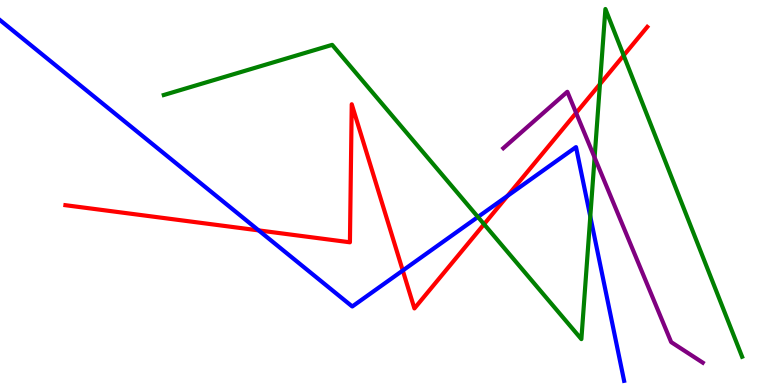[{'lines': ['blue', 'red'], 'intersections': [{'x': 3.34, 'y': 4.02}, {'x': 5.2, 'y': 2.97}, {'x': 6.55, 'y': 4.91}]}, {'lines': ['green', 'red'], 'intersections': [{'x': 6.25, 'y': 4.18}, {'x': 7.74, 'y': 7.81}, {'x': 8.05, 'y': 8.56}]}, {'lines': ['purple', 'red'], 'intersections': [{'x': 7.43, 'y': 7.07}]}, {'lines': ['blue', 'green'], 'intersections': [{'x': 6.17, 'y': 4.36}, {'x': 7.62, 'y': 4.38}]}, {'lines': ['blue', 'purple'], 'intersections': []}, {'lines': ['green', 'purple'], 'intersections': [{'x': 7.67, 'y': 5.91}]}]